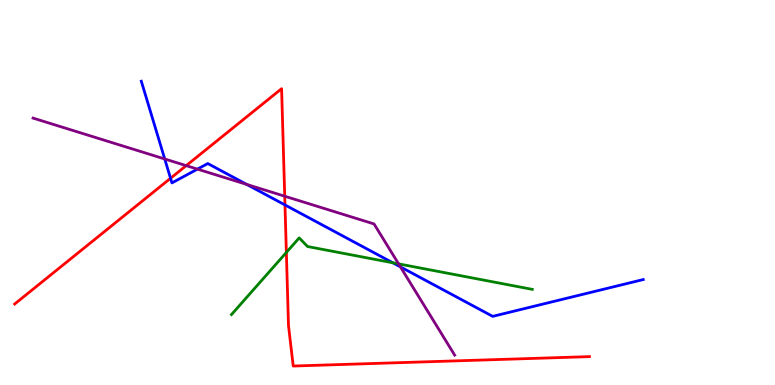[{'lines': ['blue', 'red'], 'intersections': [{'x': 2.2, 'y': 5.37}, {'x': 3.68, 'y': 4.68}]}, {'lines': ['green', 'red'], 'intersections': [{'x': 3.69, 'y': 3.44}]}, {'lines': ['purple', 'red'], 'intersections': [{'x': 2.4, 'y': 5.7}, {'x': 3.67, 'y': 4.9}]}, {'lines': ['blue', 'green'], 'intersections': [{'x': 5.07, 'y': 3.17}]}, {'lines': ['blue', 'purple'], 'intersections': [{'x': 2.13, 'y': 5.87}, {'x': 2.55, 'y': 5.61}, {'x': 3.18, 'y': 5.21}, {'x': 5.17, 'y': 3.07}]}, {'lines': ['green', 'purple'], 'intersections': [{'x': 5.14, 'y': 3.15}]}]